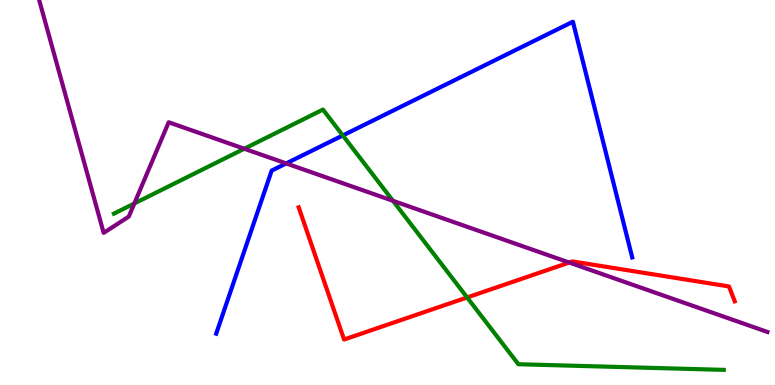[{'lines': ['blue', 'red'], 'intersections': []}, {'lines': ['green', 'red'], 'intersections': [{'x': 6.03, 'y': 2.27}]}, {'lines': ['purple', 'red'], 'intersections': [{'x': 7.34, 'y': 3.18}]}, {'lines': ['blue', 'green'], 'intersections': [{'x': 4.42, 'y': 6.48}]}, {'lines': ['blue', 'purple'], 'intersections': [{'x': 3.69, 'y': 5.76}]}, {'lines': ['green', 'purple'], 'intersections': [{'x': 1.73, 'y': 4.71}, {'x': 3.15, 'y': 6.14}, {'x': 5.07, 'y': 4.78}]}]